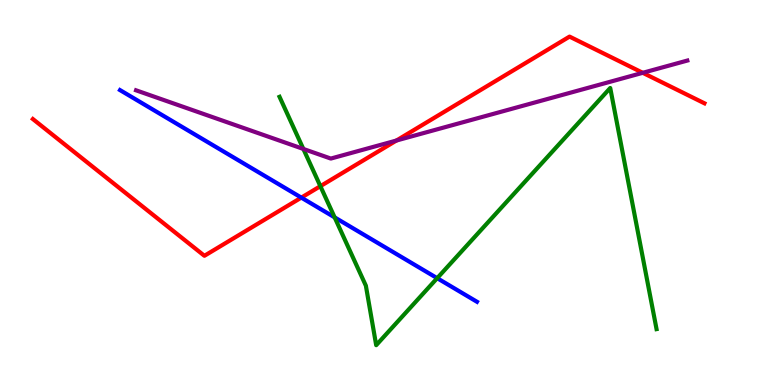[{'lines': ['blue', 'red'], 'intersections': [{'x': 3.89, 'y': 4.87}]}, {'lines': ['green', 'red'], 'intersections': [{'x': 4.13, 'y': 5.16}]}, {'lines': ['purple', 'red'], 'intersections': [{'x': 5.12, 'y': 6.35}, {'x': 8.29, 'y': 8.11}]}, {'lines': ['blue', 'green'], 'intersections': [{'x': 4.32, 'y': 4.35}, {'x': 5.64, 'y': 2.77}]}, {'lines': ['blue', 'purple'], 'intersections': []}, {'lines': ['green', 'purple'], 'intersections': [{'x': 3.91, 'y': 6.13}]}]